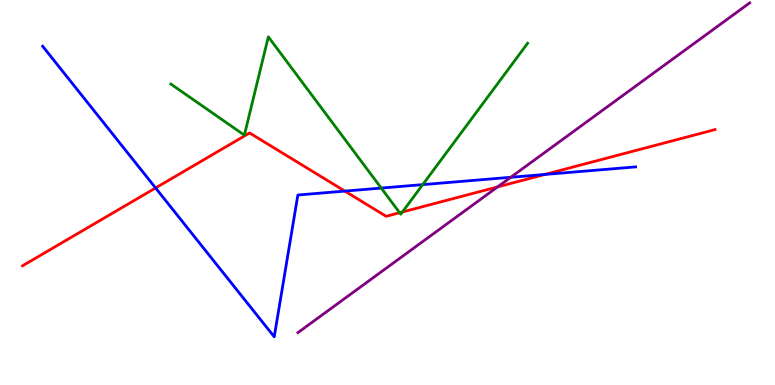[{'lines': ['blue', 'red'], 'intersections': [{'x': 2.01, 'y': 5.12}, {'x': 4.45, 'y': 5.04}, {'x': 7.03, 'y': 5.47}]}, {'lines': ['green', 'red'], 'intersections': [{'x': 5.16, 'y': 4.47}, {'x': 5.19, 'y': 4.49}]}, {'lines': ['purple', 'red'], 'intersections': [{'x': 6.42, 'y': 5.15}]}, {'lines': ['blue', 'green'], 'intersections': [{'x': 4.92, 'y': 5.12}, {'x': 5.45, 'y': 5.2}]}, {'lines': ['blue', 'purple'], 'intersections': [{'x': 6.59, 'y': 5.4}]}, {'lines': ['green', 'purple'], 'intersections': []}]